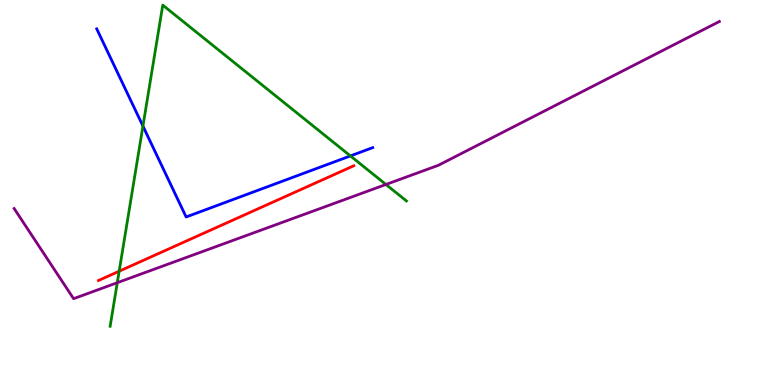[{'lines': ['blue', 'red'], 'intersections': []}, {'lines': ['green', 'red'], 'intersections': [{'x': 1.54, 'y': 2.96}]}, {'lines': ['purple', 'red'], 'intersections': []}, {'lines': ['blue', 'green'], 'intersections': [{'x': 1.84, 'y': 6.72}, {'x': 4.52, 'y': 5.95}]}, {'lines': ['blue', 'purple'], 'intersections': []}, {'lines': ['green', 'purple'], 'intersections': [{'x': 1.51, 'y': 2.66}, {'x': 4.98, 'y': 5.21}]}]